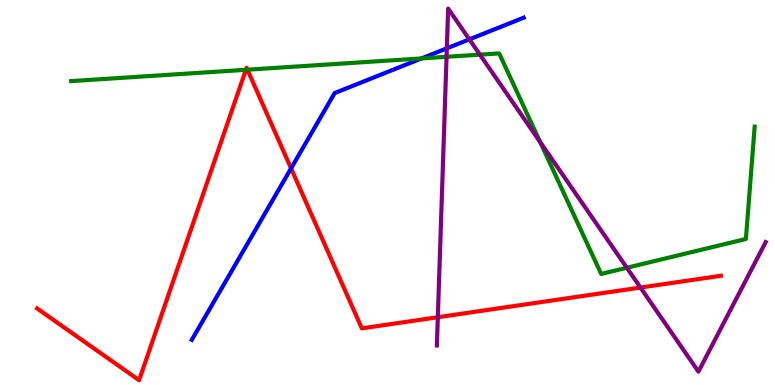[{'lines': ['blue', 'red'], 'intersections': [{'x': 3.76, 'y': 5.63}]}, {'lines': ['green', 'red'], 'intersections': [{'x': 3.17, 'y': 8.19}, {'x': 3.19, 'y': 8.19}]}, {'lines': ['purple', 'red'], 'intersections': [{'x': 5.65, 'y': 1.76}, {'x': 8.26, 'y': 2.53}]}, {'lines': ['blue', 'green'], 'intersections': [{'x': 5.44, 'y': 8.48}]}, {'lines': ['blue', 'purple'], 'intersections': [{'x': 5.77, 'y': 8.74}, {'x': 6.06, 'y': 8.98}]}, {'lines': ['green', 'purple'], 'intersections': [{'x': 5.76, 'y': 8.52}, {'x': 6.19, 'y': 8.58}, {'x': 6.97, 'y': 6.31}, {'x': 8.09, 'y': 3.05}]}]